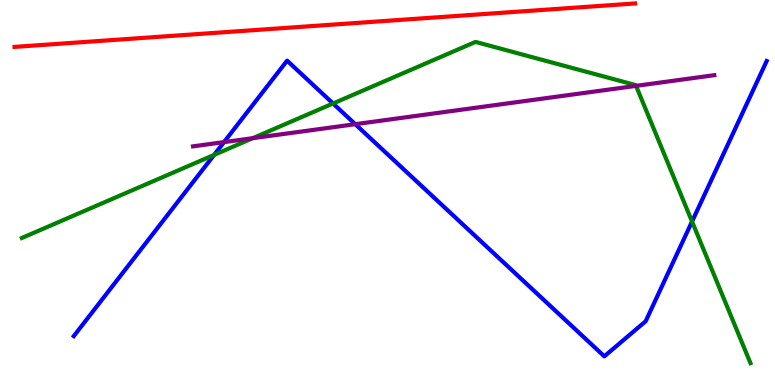[{'lines': ['blue', 'red'], 'intersections': []}, {'lines': ['green', 'red'], 'intersections': []}, {'lines': ['purple', 'red'], 'intersections': []}, {'lines': ['blue', 'green'], 'intersections': [{'x': 2.76, 'y': 5.98}, {'x': 4.3, 'y': 7.31}, {'x': 8.93, 'y': 4.25}]}, {'lines': ['blue', 'purple'], 'intersections': [{'x': 2.89, 'y': 6.31}, {'x': 4.58, 'y': 6.77}]}, {'lines': ['green', 'purple'], 'intersections': [{'x': 3.26, 'y': 6.41}, {'x': 8.21, 'y': 7.77}]}]